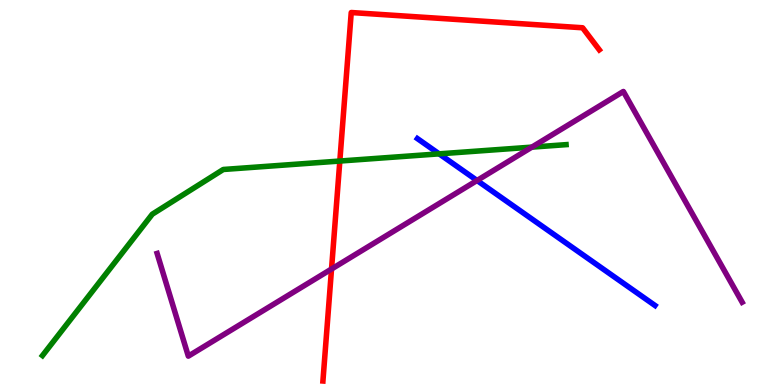[{'lines': ['blue', 'red'], 'intersections': []}, {'lines': ['green', 'red'], 'intersections': [{'x': 4.38, 'y': 5.82}]}, {'lines': ['purple', 'red'], 'intersections': [{'x': 4.28, 'y': 3.01}]}, {'lines': ['blue', 'green'], 'intersections': [{'x': 5.67, 'y': 6.0}]}, {'lines': ['blue', 'purple'], 'intersections': [{'x': 6.16, 'y': 5.31}]}, {'lines': ['green', 'purple'], 'intersections': [{'x': 6.86, 'y': 6.18}]}]